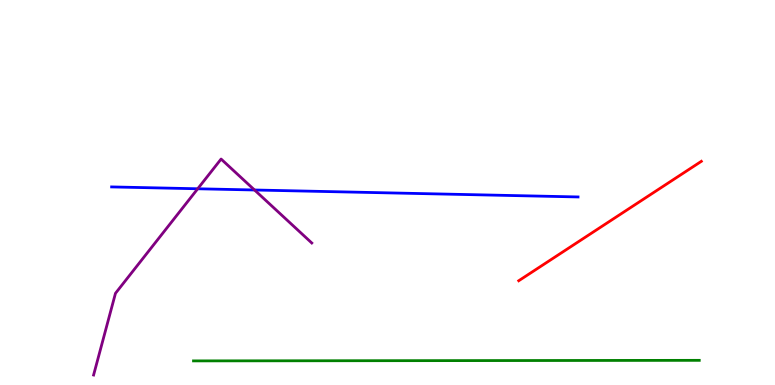[{'lines': ['blue', 'red'], 'intersections': []}, {'lines': ['green', 'red'], 'intersections': []}, {'lines': ['purple', 'red'], 'intersections': []}, {'lines': ['blue', 'green'], 'intersections': []}, {'lines': ['blue', 'purple'], 'intersections': [{'x': 2.55, 'y': 5.1}, {'x': 3.28, 'y': 5.07}]}, {'lines': ['green', 'purple'], 'intersections': []}]